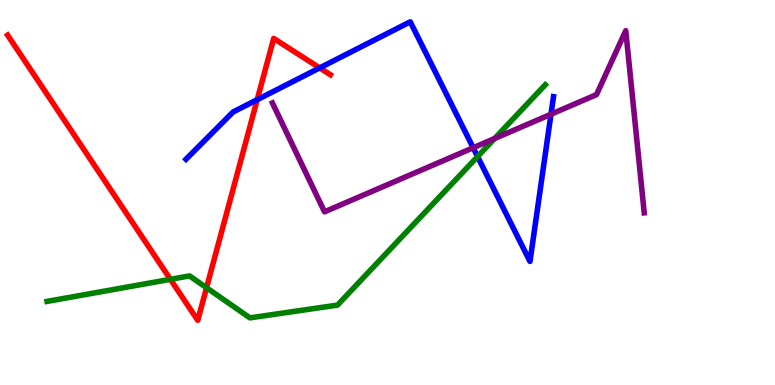[{'lines': ['blue', 'red'], 'intersections': [{'x': 3.32, 'y': 7.41}, {'x': 4.13, 'y': 8.24}]}, {'lines': ['green', 'red'], 'intersections': [{'x': 2.2, 'y': 2.74}, {'x': 2.66, 'y': 2.53}]}, {'lines': ['purple', 'red'], 'intersections': []}, {'lines': ['blue', 'green'], 'intersections': [{'x': 6.16, 'y': 5.93}]}, {'lines': ['blue', 'purple'], 'intersections': [{'x': 6.11, 'y': 6.16}, {'x': 7.11, 'y': 7.03}]}, {'lines': ['green', 'purple'], 'intersections': [{'x': 6.38, 'y': 6.4}]}]